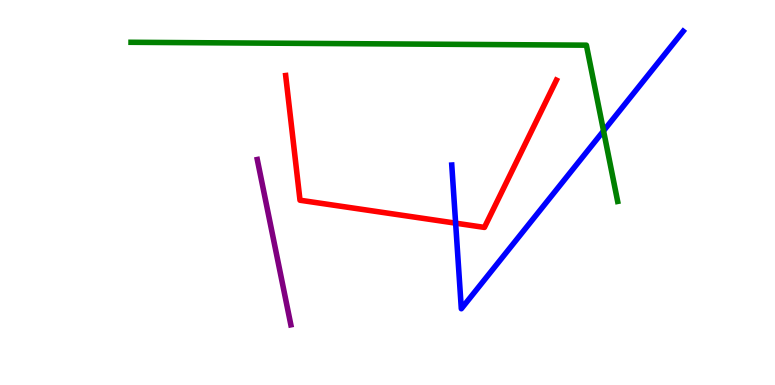[{'lines': ['blue', 'red'], 'intersections': [{'x': 5.88, 'y': 4.2}]}, {'lines': ['green', 'red'], 'intersections': []}, {'lines': ['purple', 'red'], 'intersections': []}, {'lines': ['blue', 'green'], 'intersections': [{'x': 7.79, 'y': 6.6}]}, {'lines': ['blue', 'purple'], 'intersections': []}, {'lines': ['green', 'purple'], 'intersections': []}]